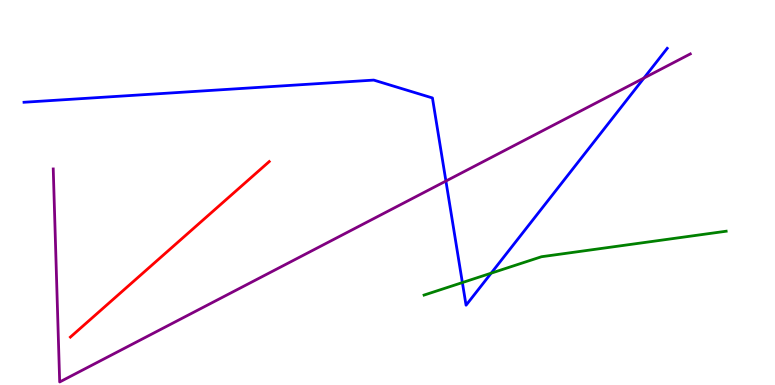[{'lines': ['blue', 'red'], 'intersections': []}, {'lines': ['green', 'red'], 'intersections': []}, {'lines': ['purple', 'red'], 'intersections': []}, {'lines': ['blue', 'green'], 'intersections': [{'x': 5.97, 'y': 2.66}, {'x': 6.34, 'y': 2.9}]}, {'lines': ['blue', 'purple'], 'intersections': [{'x': 5.75, 'y': 5.3}, {'x': 8.31, 'y': 7.97}]}, {'lines': ['green', 'purple'], 'intersections': []}]